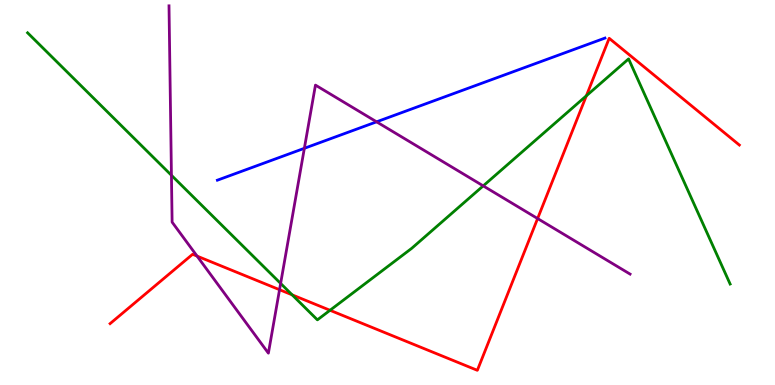[{'lines': ['blue', 'red'], 'intersections': []}, {'lines': ['green', 'red'], 'intersections': [{'x': 3.77, 'y': 2.34}, {'x': 4.26, 'y': 1.94}, {'x': 7.57, 'y': 7.51}]}, {'lines': ['purple', 'red'], 'intersections': [{'x': 2.54, 'y': 3.35}, {'x': 3.61, 'y': 2.48}, {'x': 6.94, 'y': 4.32}]}, {'lines': ['blue', 'green'], 'intersections': []}, {'lines': ['blue', 'purple'], 'intersections': [{'x': 3.93, 'y': 6.15}, {'x': 4.86, 'y': 6.84}]}, {'lines': ['green', 'purple'], 'intersections': [{'x': 2.21, 'y': 5.45}, {'x': 3.62, 'y': 2.64}, {'x': 6.24, 'y': 5.17}]}]